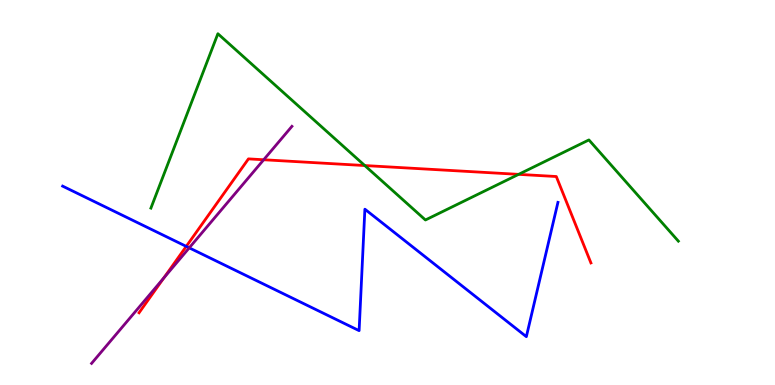[{'lines': ['blue', 'red'], 'intersections': [{'x': 2.4, 'y': 3.6}]}, {'lines': ['green', 'red'], 'intersections': [{'x': 4.71, 'y': 5.7}, {'x': 6.69, 'y': 5.47}]}, {'lines': ['purple', 'red'], 'intersections': [{'x': 2.11, 'y': 2.78}, {'x': 3.4, 'y': 5.85}]}, {'lines': ['blue', 'green'], 'intersections': []}, {'lines': ['blue', 'purple'], 'intersections': [{'x': 2.44, 'y': 3.56}]}, {'lines': ['green', 'purple'], 'intersections': []}]